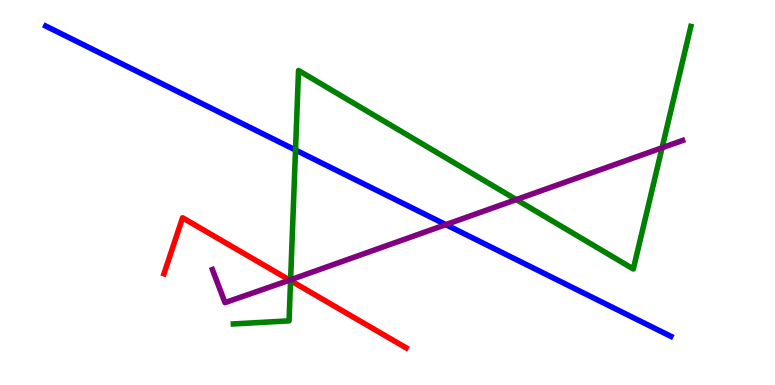[{'lines': ['blue', 'red'], 'intersections': []}, {'lines': ['green', 'red'], 'intersections': [{'x': 3.75, 'y': 2.71}]}, {'lines': ['purple', 'red'], 'intersections': [{'x': 3.74, 'y': 2.72}]}, {'lines': ['blue', 'green'], 'intersections': [{'x': 3.81, 'y': 6.1}]}, {'lines': ['blue', 'purple'], 'intersections': [{'x': 5.75, 'y': 4.17}]}, {'lines': ['green', 'purple'], 'intersections': [{'x': 3.75, 'y': 2.73}, {'x': 6.66, 'y': 4.82}, {'x': 8.54, 'y': 6.16}]}]